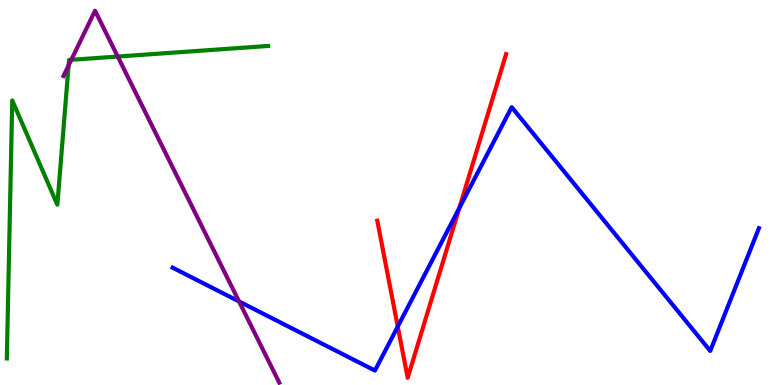[{'lines': ['blue', 'red'], 'intersections': [{'x': 5.13, 'y': 1.52}, {'x': 5.93, 'y': 4.6}]}, {'lines': ['green', 'red'], 'intersections': []}, {'lines': ['purple', 'red'], 'intersections': []}, {'lines': ['blue', 'green'], 'intersections': []}, {'lines': ['blue', 'purple'], 'intersections': [{'x': 3.08, 'y': 2.17}]}, {'lines': ['green', 'purple'], 'intersections': [{'x': 0.885, 'y': 8.3}, {'x': 0.92, 'y': 8.45}, {'x': 1.52, 'y': 8.53}]}]